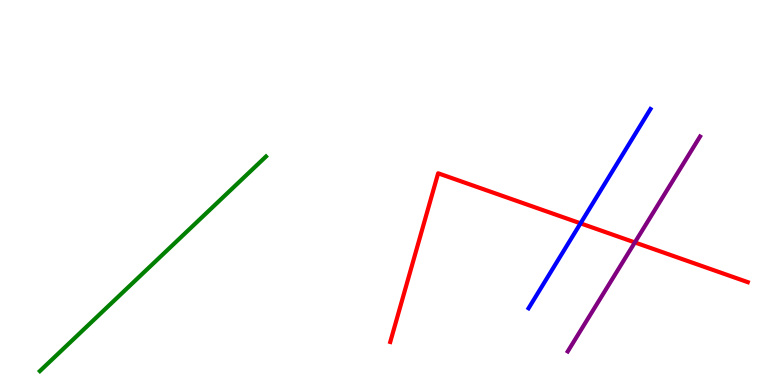[{'lines': ['blue', 'red'], 'intersections': [{'x': 7.49, 'y': 4.2}]}, {'lines': ['green', 'red'], 'intersections': []}, {'lines': ['purple', 'red'], 'intersections': [{'x': 8.19, 'y': 3.7}]}, {'lines': ['blue', 'green'], 'intersections': []}, {'lines': ['blue', 'purple'], 'intersections': []}, {'lines': ['green', 'purple'], 'intersections': []}]